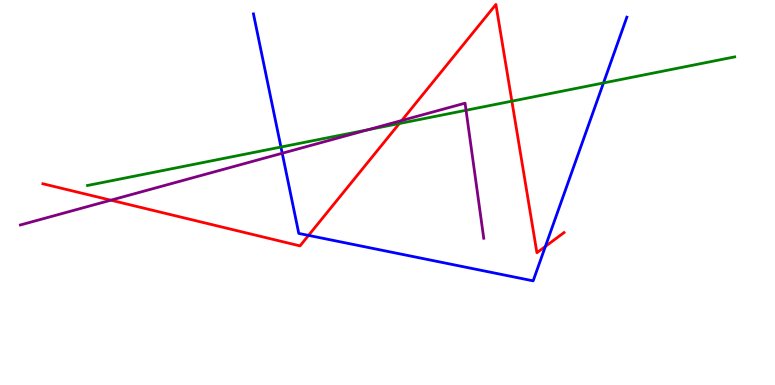[{'lines': ['blue', 'red'], 'intersections': [{'x': 3.98, 'y': 3.89}, {'x': 7.04, 'y': 3.6}]}, {'lines': ['green', 'red'], 'intersections': [{'x': 5.15, 'y': 6.79}, {'x': 6.6, 'y': 7.37}]}, {'lines': ['purple', 'red'], 'intersections': [{'x': 1.43, 'y': 4.8}, {'x': 5.18, 'y': 6.87}]}, {'lines': ['blue', 'green'], 'intersections': [{'x': 3.63, 'y': 6.18}, {'x': 7.79, 'y': 7.85}]}, {'lines': ['blue', 'purple'], 'intersections': [{'x': 3.64, 'y': 6.02}]}, {'lines': ['green', 'purple'], 'intersections': [{'x': 4.75, 'y': 6.63}, {'x': 6.01, 'y': 7.14}]}]